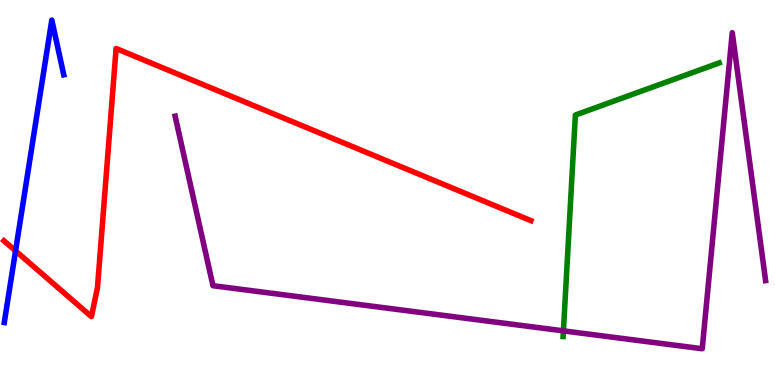[{'lines': ['blue', 'red'], 'intersections': [{'x': 0.201, 'y': 3.48}]}, {'lines': ['green', 'red'], 'intersections': []}, {'lines': ['purple', 'red'], 'intersections': []}, {'lines': ['blue', 'green'], 'intersections': []}, {'lines': ['blue', 'purple'], 'intersections': []}, {'lines': ['green', 'purple'], 'intersections': [{'x': 7.27, 'y': 1.41}]}]